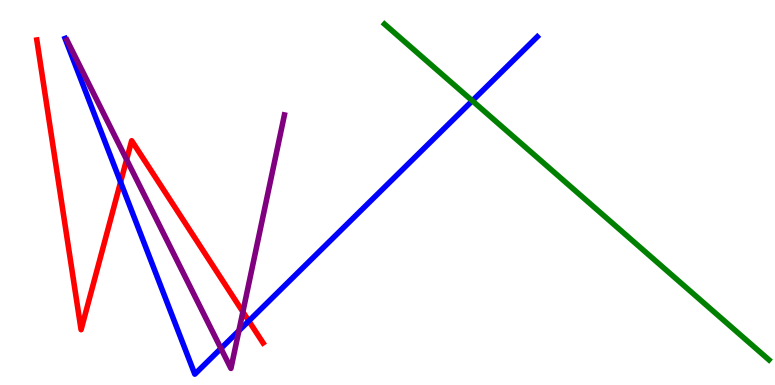[{'lines': ['blue', 'red'], 'intersections': [{'x': 1.56, 'y': 5.27}, {'x': 3.21, 'y': 1.66}]}, {'lines': ['green', 'red'], 'intersections': []}, {'lines': ['purple', 'red'], 'intersections': [{'x': 1.63, 'y': 5.85}, {'x': 3.13, 'y': 1.9}]}, {'lines': ['blue', 'green'], 'intersections': [{'x': 6.09, 'y': 7.38}]}, {'lines': ['blue', 'purple'], 'intersections': [{'x': 2.85, 'y': 0.95}, {'x': 3.08, 'y': 1.41}]}, {'lines': ['green', 'purple'], 'intersections': []}]